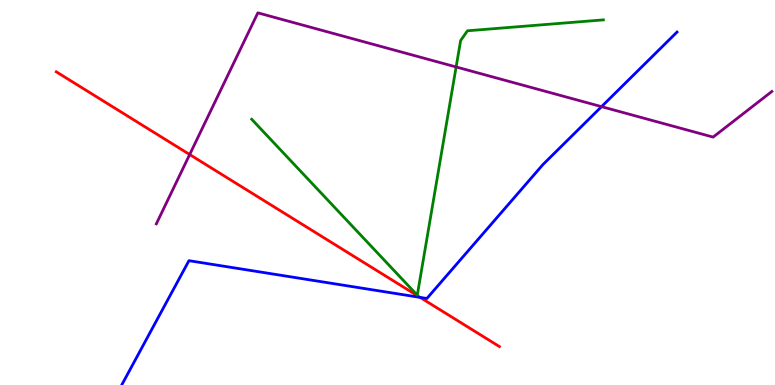[{'lines': ['blue', 'red'], 'intersections': [{'x': 5.42, 'y': 2.28}]}, {'lines': ['green', 'red'], 'intersections': []}, {'lines': ['purple', 'red'], 'intersections': [{'x': 2.45, 'y': 5.99}]}, {'lines': ['blue', 'green'], 'intersections': []}, {'lines': ['blue', 'purple'], 'intersections': [{'x': 7.76, 'y': 7.23}]}, {'lines': ['green', 'purple'], 'intersections': [{'x': 5.89, 'y': 8.26}]}]